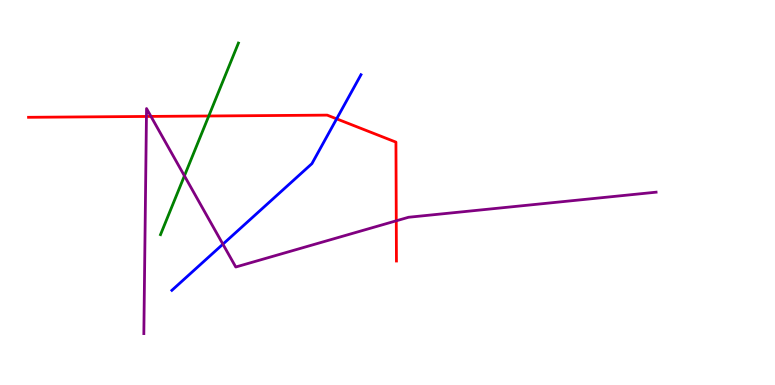[{'lines': ['blue', 'red'], 'intersections': [{'x': 4.34, 'y': 6.91}]}, {'lines': ['green', 'red'], 'intersections': [{'x': 2.69, 'y': 6.99}]}, {'lines': ['purple', 'red'], 'intersections': [{'x': 1.89, 'y': 6.98}, {'x': 1.95, 'y': 6.98}, {'x': 5.11, 'y': 4.26}]}, {'lines': ['blue', 'green'], 'intersections': []}, {'lines': ['blue', 'purple'], 'intersections': [{'x': 2.88, 'y': 3.66}]}, {'lines': ['green', 'purple'], 'intersections': [{'x': 2.38, 'y': 5.43}]}]